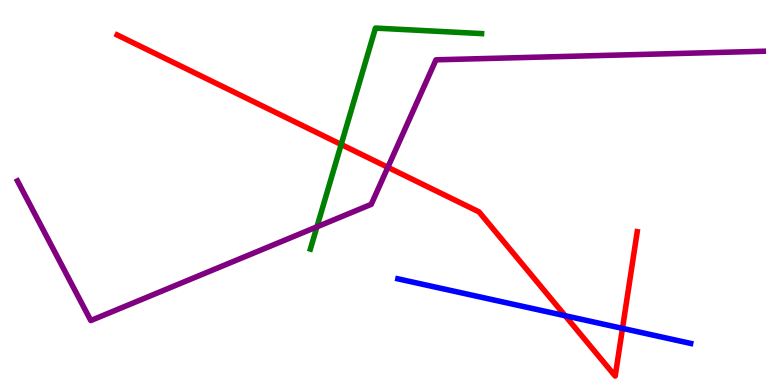[{'lines': ['blue', 'red'], 'intersections': [{'x': 7.29, 'y': 1.8}, {'x': 8.03, 'y': 1.47}]}, {'lines': ['green', 'red'], 'intersections': [{'x': 4.4, 'y': 6.25}]}, {'lines': ['purple', 'red'], 'intersections': [{'x': 5.0, 'y': 5.65}]}, {'lines': ['blue', 'green'], 'intersections': []}, {'lines': ['blue', 'purple'], 'intersections': []}, {'lines': ['green', 'purple'], 'intersections': [{'x': 4.09, 'y': 4.11}]}]